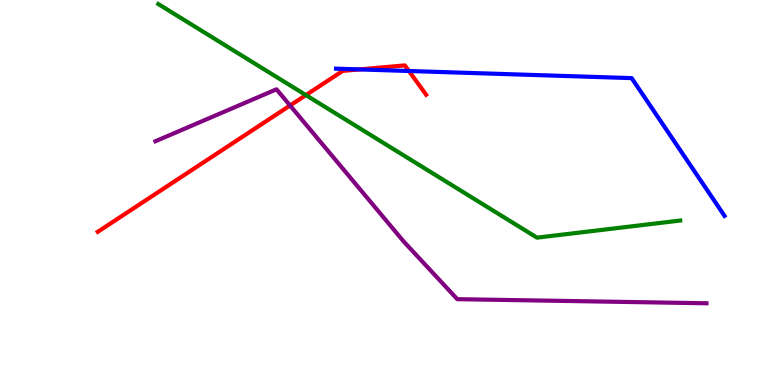[{'lines': ['blue', 'red'], 'intersections': [{'x': 4.64, 'y': 8.2}, {'x': 5.28, 'y': 8.16}]}, {'lines': ['green', 'red'], 'intersections': [{'x': 3.95, 'y': 7.53}]}, {'lines': ['purple', 'red'], 'intersections': [{'x': 3.74, 'y': 7.26}]}, {'lines': ['blue', 'green'], 'intersections': []}, {'lines': ['blue', 'purple'], 'intersections': []}, {'lines': ['green', 'purple'], 'intersections': []}]